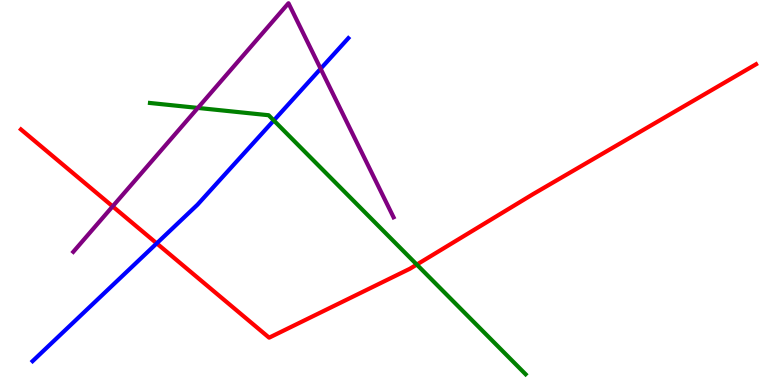[{'lines': ['blue', 'red'], 'intersections': [{'x': 2.02, 'y': 3.68}]}, {'lines': ['green', 'red'], 'intersections': [{'x': 5.38, 'y': 3.13}]}, {'lines': ['purple', 'red'], 'intersections': [{'x': 1.45, 'y': 4.64}]}, {'lines': ['blue', 'green'], 'intersections': [{'x': 3.53, 'y': 6.87}]}, {'lines': ['blue', 'purple'], 'intersections': [{'x': 4.14, 'y': 8.21}]}, {'lines': ['green', 'purple'], 'intersections': [{'x': 2.55, 'y': 7.2}]}]